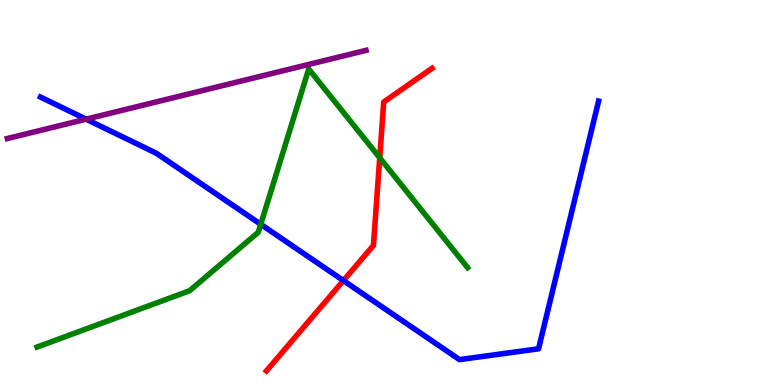[{'lines': ['blue', 'red'], 'intersections': [{'x': 4.43, 'y': 2.71}]}, {'lines': ['green', 'red'], 'intersections': [{'x': 4.9, 'y': 5.9}]}, {'lines': ['purple', 'red'], 'intersections': []}, {'lines': ['blue', 'green'], 'intersections': [{'x': 3.36, 'y': 4.17}]}, {'lines': ['blue', 'purple'], 'intersections': [{'x': 1.11, 'y': 6.9}]}, {'lines': ['green', 'purple'], 'intersections': []}]